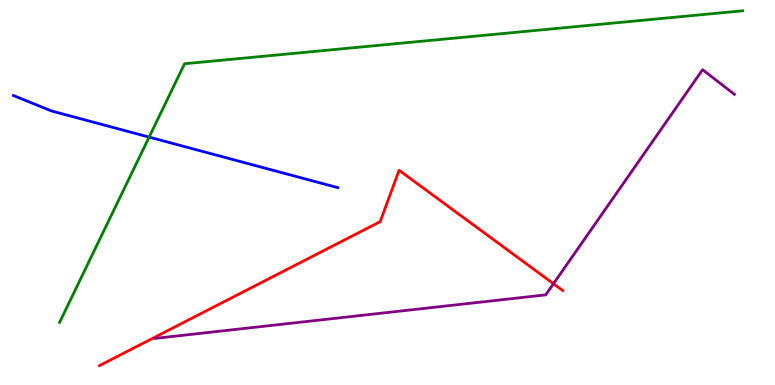[{'lines': ['blue', 'red'], 'intersections': []}, {'lines': ['green', 'red'], 'intersections': []}, {'lines': ['purple', 'red'], 'intersections': [{'x': 7.14, 'y': 2.63}]}, {'lines': ['blue', 'green'], 'intersections': [{'x': 1.92, 'y': 6.44}]}, {'lines': ['blue', 'purple'], 'intersections': []}, {'lines': ['green', 'purple'], 'intersections': []}]